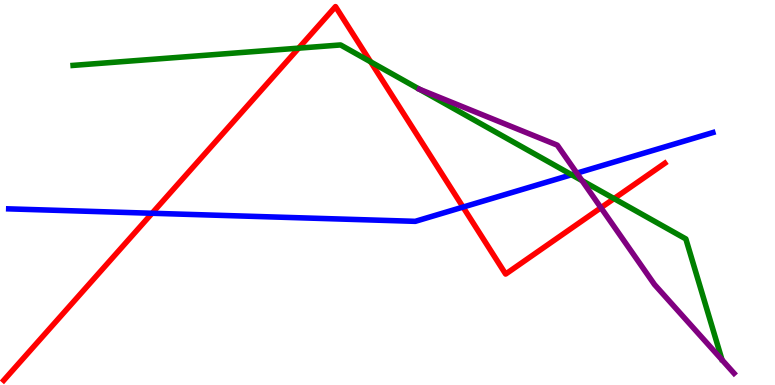[{'lines': ['blue', 'red'], 'intersections': [{'x': 1.96, 'y': 4.46}, {'x': 5.97, 'y': 4.62}]}, {'lines': ['green', 'red'], 'intersections': [{'x': 3.85, 'y': 8.75}, {'x': 4.78, 'y': 8.39}, {'x': 7.92, 'y': 4.84}]}, {'lines': ['purple', 'red'], 'intersections': [{'x': 7.75, 'y': 4.6}]}, {'lines': ['blue', 'green'], 'intersections': [{'x': 7.37, 'y': 5.46}]}, {'lines': ['blue', 'purple'], 'intersections': [{'x': 7.44, 'y': 5.5}]}, {'lines': ['green', 'purple'], 'intersections': [{'x': 7.51, 'y': 5.31}]}]